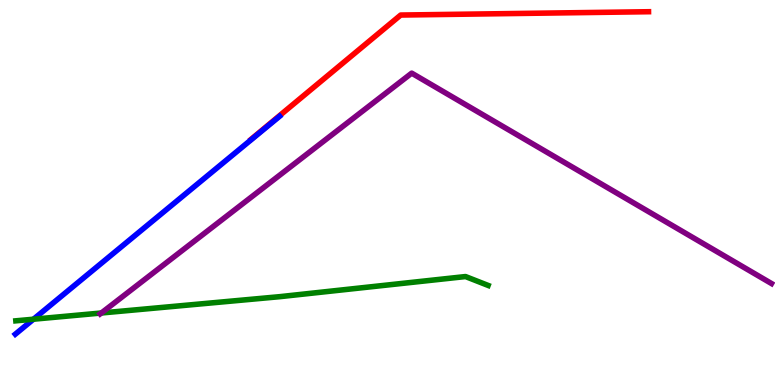[{'lines': ['blue', 'red'], 'intersections': []}, {'lines': ['green', 'red'], 'intersections': []}, {'lines': ['purple', 'red'], 'intersections': []}, {'lines': ['blue', 'green'], 'intersections': [{'x': 0.432, 'y': 1.71}]}, {'lines': ['blue', 'purple'], 'intersections': []}, {'lines': ['green', 'purple'], 'intersections': [{'x': 1.31, 'y': 1.87}]}]